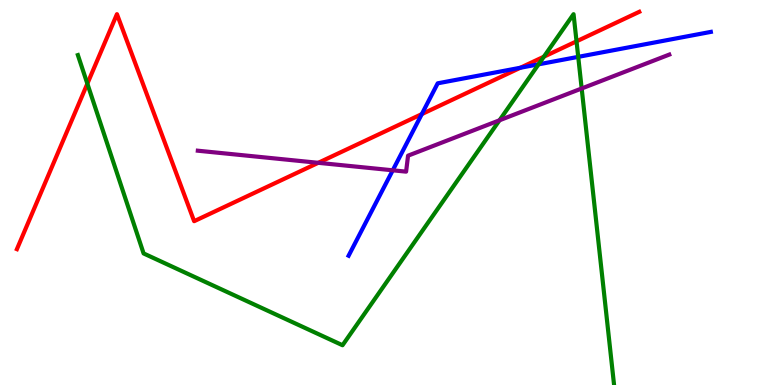[{'lines': ['blue', 'red'], 'intersections': [{'x': 5.44, 'y': 7.04}, {'x': 6.71, 'y': 8.24}]}, {'lines': ['green', 'red'], 'intersections': [{'x': 1.13, 'y': 7.83}, {'x': 7.02, 'y': 8.53}, {'x': 7.44, 'y': 8.93}]}, {'lines': ['purple', 'red'], 'intersections': [{'x': 4.11, 'y': 5.77}]}, {'lines': ['blue', 'green'], 'intersections': [{'x': 6.95, 'y': 8.33}, {'x': 7.46, 'y': 8.52}]}, {'lines': ['blue', 'purple'], 'intersections': [{'x': 5.07, 'y': 5.58}]}, {'lines': ['green', 'purple'], 'intersections': [{'x': 6.45, 'y': 6.88}, {'x': 7.51, 'y': 7.7}]}]